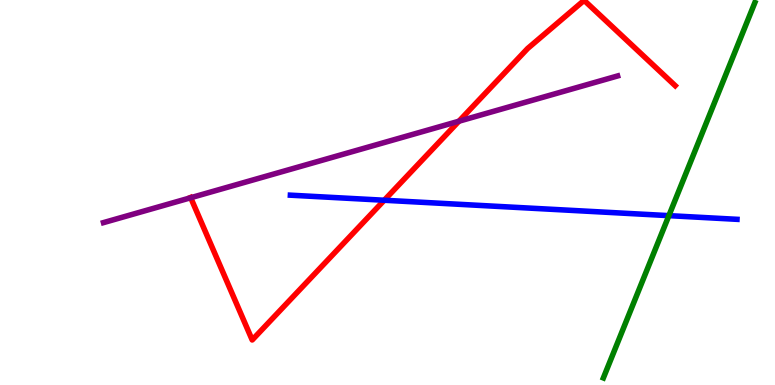[{'lines': ['blue', 'red'], 'intersections': [{'x': 4.96, 'y': 4.8}]}, {'lines': ['green', 'red'], 'intersections': []}, {'lines': ['purple', 'red'], 'intersections': [{'x': 2.46, 'y': 4.86}, {'x': 5.92, 'y': 6.85}]}, {'lines': ['blue', 'green'], 'intersections': [{'x': 8.63, 'y': 4.4}]}, {'lines': ['blue', 'purple'], 'intersections': []}, {'lines': ['green', 'purple'], 'intersections': []}]